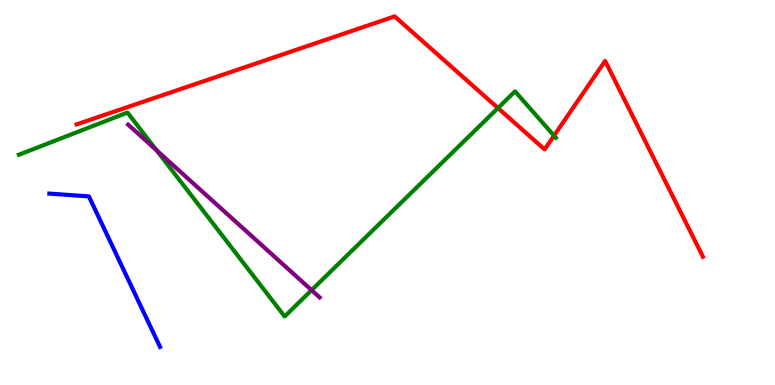[{'lines': ['blue', 'red'], 'intersections': []}, {'lines': ['green', 'red'], 'intersections': [{'x': 6.43, 'y': 7.19}, {'x': 7.15, 'y': 6.48}]}, {'lines': ['purple', 'red'], 'intersections': []}, {'lines': ['blue', 'green'], 'intersections': []}, {'lines': ['blue', 'purple'], 'intersections': []}, {'lines': ['green', 'purple'], 'intersections': [{'x': 2.02, 'y': 6.1}, {'x': 4.02, 'y': 2.46}]}]